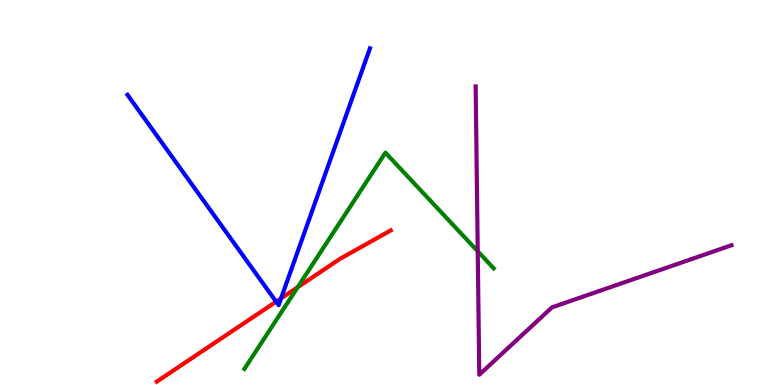[{'lines': ['blue', 'red'], 'intersections': [{'x': 3.56, 'y': 2.16}, {'x': 3.63, 'y': 2.25}]}, {'lines': ['green', 'red'], 'intersections': [{'x': 3.84, 'y': 2.54}]}, {'lines': ['purple', 'red'], 'intersections': []}, {'lines': ['blue', 'green'], 'intersections': []}, {'lines': ['blue', 'purple'], 'intersections': []}, {'lines': ['green', 'purple'], 'intersections': [{'x': 6.16, 'y': 3.47}]}]